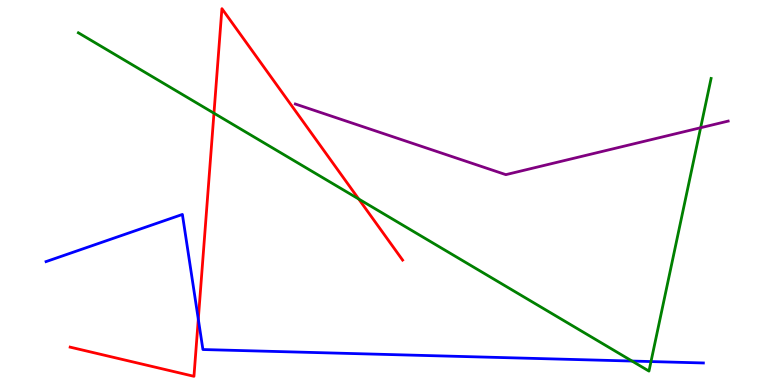[{'lines': ['blue', 'red'], 'intersections': [{'x': 2.56, 'y': 1.71}]}, {'lines': ['green', 'red'], 'intersections': [{'x': 2.76, 'y': 7.06}, {'x': 4.63, 'y': 4.83}]}, {'lines': ['purple', 'red'], 'intersections': []}, {'lines': ['blue', 'green'], 'intersections': [{'x': 8.16, 'y': 0.622}, {'x': 8.4, 'y': 0.609}]}, {'lines': ['blue', 'purple'], 'intersections': []}, {'lines': ['green', 'purple'], 'intersections': [{'x': 9.04, 'y': 6.68}]}]